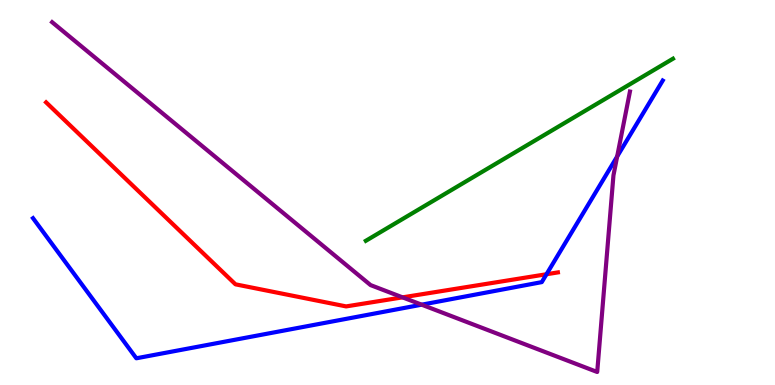[{'lines': ['blue', 'red'], 'intersections': [{'x': 7.05, 'y': 2.88}]}, {'lines': ['green', 'red'], 'intersections': []}, {'lines': ['purple', 'red'], 'intersections': [{'x': 5.19, 'y': 2.28}]}, {'lines': ['blue', 'green'], 'intersections': []}, {'lines': ['blue', 'purple'], 'intersections': [{'x': 5.44, 'y': 2.09}, {'x': 7.96, 'y': 5.94}]}, {'lines': ['green', 'purple'], 'intersections': []}]